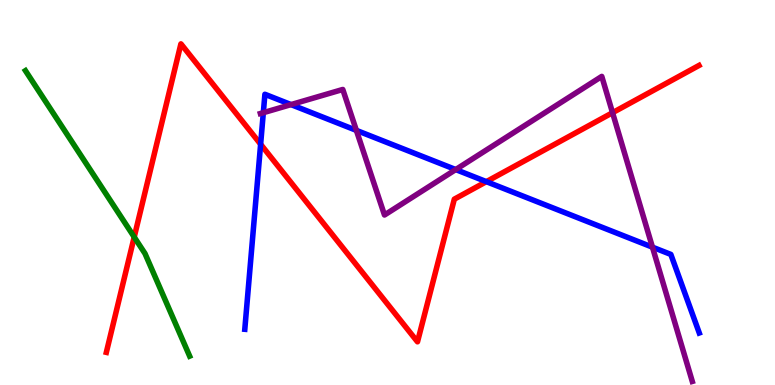[{'lines': ['blue', 'red'], 'intersections': [{'x': 3.36, 'y': 6.25}, {'x': 6.28, 'y': 5.28}]}, {'lines': ['green', 'red'], 'intersections': [{'x': 1.73, 'y': 3.84}]}, {'lines': ['purple', 'red'], 'intersections': [{'x': 7.9, 'y': 7.07}]}, {'lines': ['blue', 'green'], 'intersections': []}, {'lines': ['blue', 'purple'], 'intersections': [{'x': 3.4, 'y': 7.07}, {'x': 3.76, 'y': 7.28}, {'x': 4.6, 'y': 6.61}, {'x': 5.88, 'y': 5.6}, {'x': 8.42, 'y': 3.58}]}, {'lines': ['green', 'purple'], 'intersections': []}]